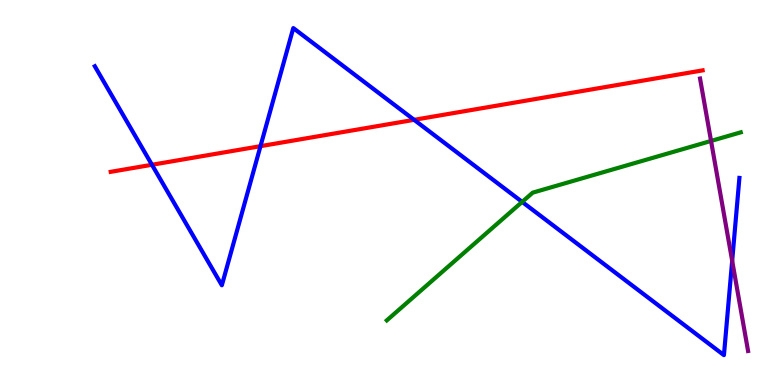[{'lines': ['blue', 'red'], 'intersections': [{'x': 1.96, 'y': 5.72}, {'x': 3.36, 'y': 6.2}, {'x': 5.34, 'y': 6.89}]}, {'lines': ['green', 'red'], 'intersections': []}, {'lines': ['purple', 'red'], 'intersections': []}, {'lines': ['blue', 'green'], 'intersections': [{'x': 6.74, 'y': 4.76}]}, {'lines': ['blue', 'purple'], 'intersections': [{'x': 9.45, 'y': 3.23}]}, {'lines': ['green', 'purple'], 'intersections': [{'x': 9.17, 'y': 6.34}]}]